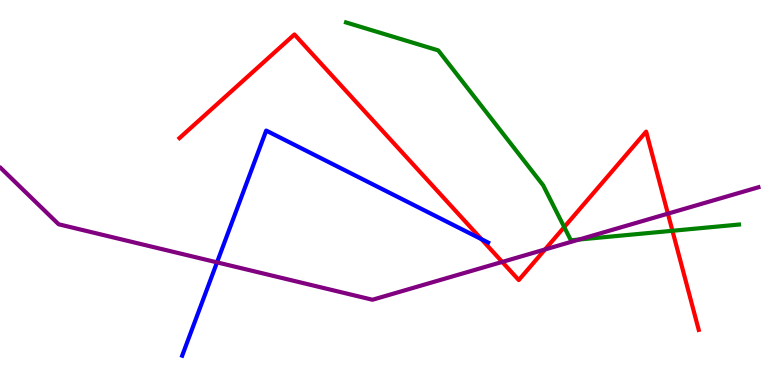[{'lines': ['blue', 'red'], 'intersections': [{'x': 6.21, 'y': 3.79}]}, {'lines': ['green', 'red'], 'intersections': [{'x': 7.28, 'y': 4.1}, {'x': 8.68, 'y': 4.01}]}, {'lines': ['purple', 'red'], 'intersections': [{'x': 6.48, 'y': 3.2}, {'x': 7.03, 'y': 3.52}, {'x': 8.62, 'y': 4.45}]}, {'lines': ['blue', 'green'], 'intersections': []}, {'lines': ['blue', 'purple'], 'intersections': [{'x': 2.8, 'y': 3.19}]}, {'lines': ['green', 'purple'], 'intersections': [{'x': 7.47, 'y': 3.78}]}]